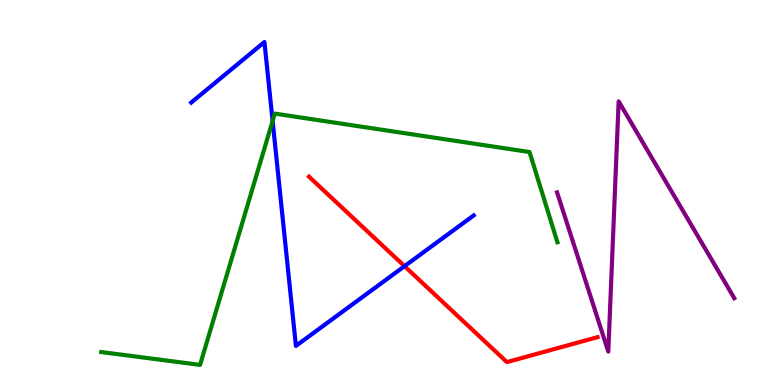[{'lines': ['blue', 'red'], 'intersections': [{'x': 5.22, 'y': 3.09}]}, {'lines': ['green', 'red'], 'intersections': []}, {'lines': ['purple', 'red'], 'intersections': []}, {'lines': ['blue', 'green'], 'intersections': [{'x': 3.52, 'y': 6.86}]}, {'lines': ['blue', 'purple'], 'intersections': []}, {'lines': ['green', 'purple'], 'intersections': []}]